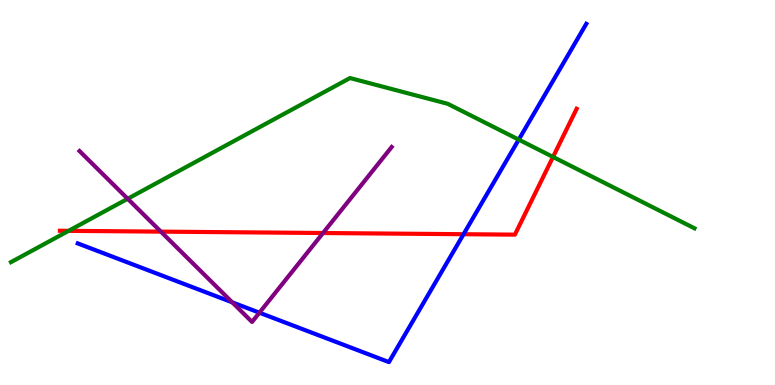[{'lines': ['blue', 'red'], 'intersections': [{'x': 5.98, 'y': 3.92}]}, {'lines': ['green', 'red'], 'intersections': [{'x': 0.885, 'y': 4.0}, {'x': 7.14, 'y': 5.92}]}, {'lines': ['purple', 'red'], 'intersections': [{'x': 2.08, 'y': 3.98}, {'x': 4.17, 'y': 3.95}]}, {'lines': ['blue', 'green'], 'intersections': [{'x': 6.69, 'y': 6.37}]}, {'lines': ['blue', 'purple'], 'intersections': [{'x': 3.0, 'y': 2.15}, {'x': 3.35, 'y': 1.88}]}, {'lines': ['green', 'purple'], 'intersections': [{'x': 1.65, 'y': 4.84}]}]